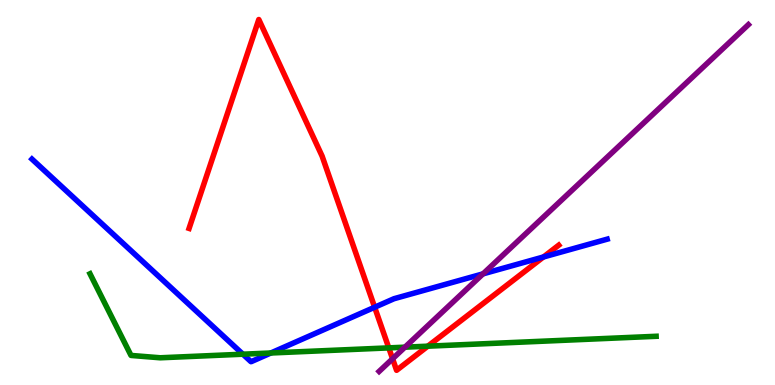[{'lines': ['blue', 'red'], 'intersections': [{'x': 4.83, 'y': 2.02}, {'x': 7.01, 'y': 3.33}]}, {'lines': ['green', 'red'], 'intersections': [{'x': 5.02, 'y': 0.964}, {'x': 5.52, 'y': 1.01}]}, {'lines': ['purple', 'red'], 'intersections': [{'x': 5.07, 'y': 0.681}]}, {'lines': ['blue', 'green'], 'intersections': [{'x': 3.13, 'y': 0.8}, {'x': 3.49, 'y': 0.831}]}, {'lines': ['blue', 'purple'], 'intersections': [{'x': 6.23, 'y': 2.89}]}, {'lines': ['green', 'purple'], 'intersections': [{'x': 5.22, 'y': 0.982}]}]